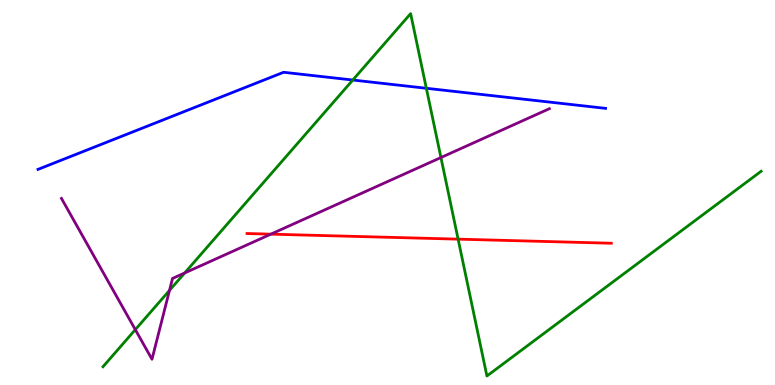[{'lines': ['blue', 'red'], 'intersections': []}, {'lines': ['green', 'red'], 'intersections': [{'x': 5.91, 'y': 3.79}]}, {'lines': ['purple', 'red'], 'intersections': [{'x': 3.49, 'y': 3.92}]}, {'lines': ['blue', 'green'], 'intersections': [{'x': 4.55, 'y': 7.92}, {'x': 5.5, 'y': 7.71}]}, {'lines': ['blue', 'purple'], 'intersections': []}, {'lines': ['green', 'purple'], 'intersections': [{'x': 1.75, 'y': 1.44}, {'x': 2.19, 'y': 2.46}, {'x': 2.38, 'y': 2.91}, {'x': 5.69, 'y': 5.91}]}]